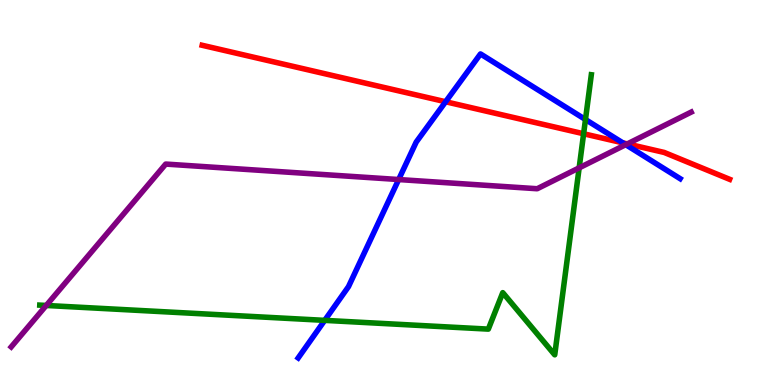[{'lines': ['blue', 'red'], 'intersections': [{'x': 5.75, 'y': 7.36}, {'x': 8.04, 'y': 6.29}]}, {'lines': ['green', 'red'], 'intersections': [{'x': 7.53, 'y': 6.53}]}, {'lines': ['purple', 'red'], 'intersections': [{'x': 8.09, 'y': 6.26}]}, {'lines': ['blue', 'green'], 'intersections': [{'x': 4.19, 'y': 1.68}, {'x': 7.55, 'y': 6.9}]}, {'lines': ['blue', 'purple'], 'intersections': [{'x': 5.14, 'y': 5.34}, {'x': 8.07, 'y': 6.24}]}, {'lines': ['green', 'purple'], 'intersections': [{'x': 0.597, 'y': 2.07}, {'x': 7.47, 'y': 5.64}]}]